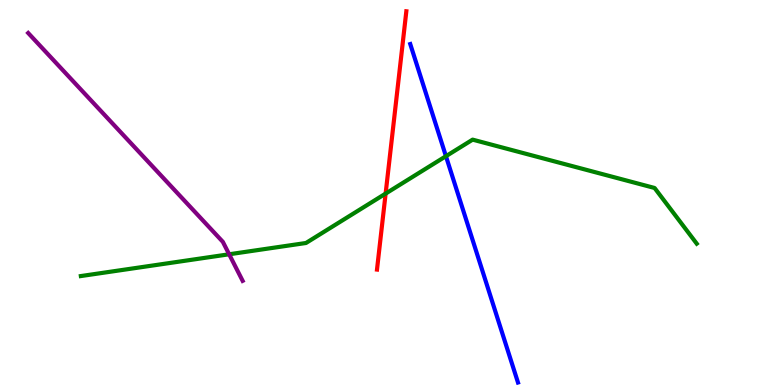[{'lines': ['blue', 'red'], 'intersections': []}, {'lines': ['green', 'red'], 'intersections': [{'x': 4.98, 'y': 4.97}]}, {'lines': ['purple', 'red'], 'intersections': []}, {'lines': ['blue', 'green'], 'intersections': [{'x': 5.75, 'y': 5.94}]}, {'lines': ['blue', 'purple'], 'intersections': []}, {'lines': ['green', 'purple'], 'intersections': [{'x': 2.96, 'y': 3.4}]}]